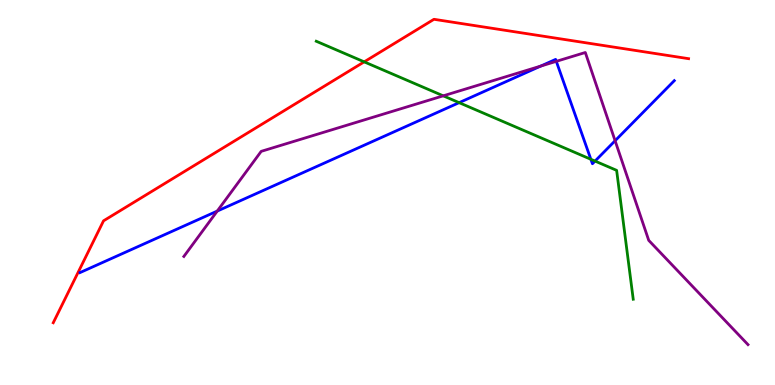[{'lines': ['blue', 'red'], 'intersections': []}, {'lines': ['green', 'red'], 'intersections': [{'x': 4.7, 'y': 8.39}]}, {'lines': ['purple', 'red'], 'intersections': []}, {'lines': ['blue', 'green'], 'intersections': [{'x': 5.92, 'y': 7.33}, {'x': 7.62, 'y': 5.86}, {'x': 7.68, 'y': 5.82}]}, {'lines': ['blue', 'purple'], 'intersections': [{'x': 2.8, 'y': 4.52}, {'x': 6.98, 'y': 8.28}, {'x': 7.18, 'y': 8.41}, {'x': 7.94, 'y': 6.34}]}, {'lines': ['green', 'purple'], 'intersections': [{'x': 5.72, 'y': 7.51}]}]